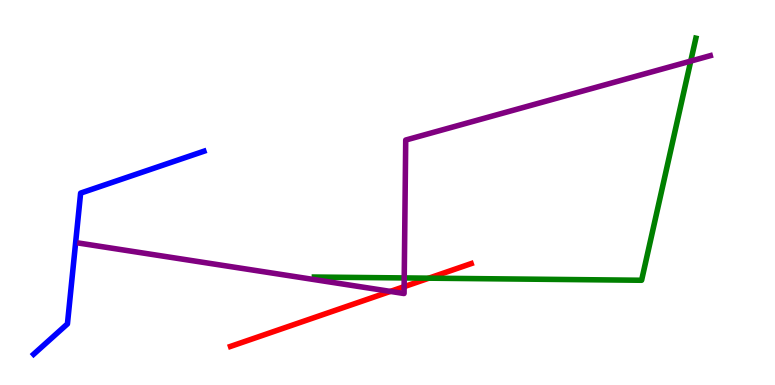[{'lines': ['blue', 'red'], 'intersections': []}, {'lines': ['green', 'red'], 'intersections': [{'x': 5.53, 'y': 2.77}]}, {'lines': ['purple', 'red'], 'intersections': [{'x': 5.04, 'y': 2.43}, {'x': 5.21, 'y': 2.55}]}, {'lines': ['blue', 'green'], 'intersections': []}, {'lines': ['blue', 'purple'], 'intersections': []}, {'lines': ['green', 'purple'], 'intersections': [{'x': 5.22, 'y': 2.78}, {'x': 8.91, 'y': 8.41}]}]